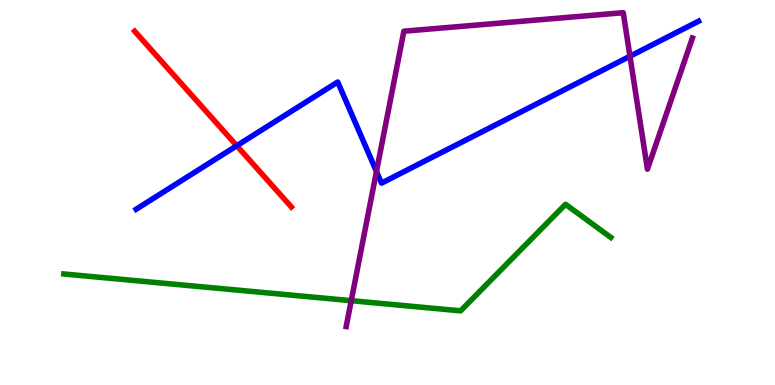[{'lines': ['blue', 'red'], 'intersections': [{'x': 3.05, 'y': 6.21}]}, {'lines': ['green', 'red'], 'intersections': []}, {'lines': ['purple', 'red'], 'intersections': []}, {'lines': ['blue', 'green'], 'intersections': []}, {'lines': ['blue', 'purple'], 'intersections': [{'x': 4.86, 'y': 5.55}, {'x': 8.13, 'y': 8.54}]}, {'lines': ['green', 'purple'], 'intersections': [{'x': 4.53, 'y': 2.19}]}]